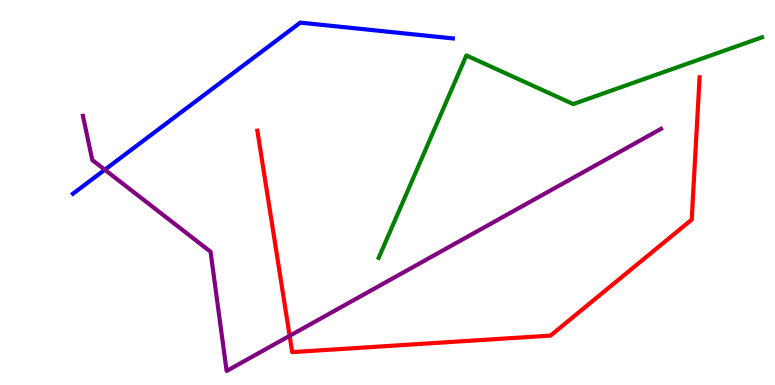[{'lines': ['blue', 'red'], 'intersections': []}, {'lines': ['green', 'red'], 'intersections': []}, {'lines': ['purple', 'red'], 'intersections': [{'x': 3.74, 'y': 1.28}]}, {'lines': ['blue', 'green'], 'intersections': []}, {'lines': ['blue', 'purple'], 'intersections': [{'x': 1.35, 'y': 5.59}]}, {'lines': ['green', 'purple'], 'intersections': []}]